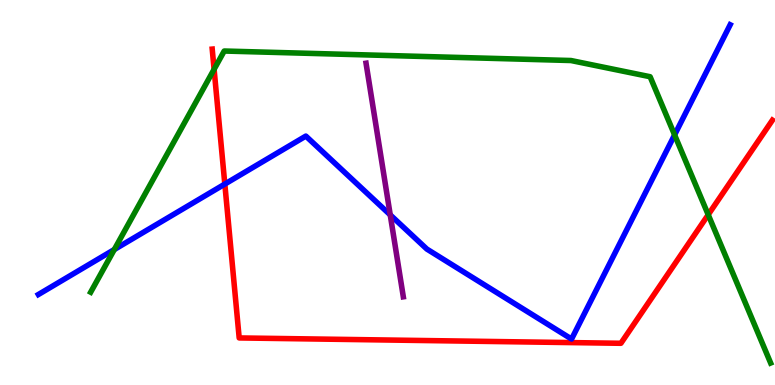[{'lines': ['blue', 'red'], 'intersections': [{'x': 2.9, 'y': 5.22}]}, {'lines': ['green', 'red'], 'intersections': [{'x': 2.76, 'y': 8.2}, {'x': 9.14, 'y': 4.42}]}, {'lines': ['purple', 'red'], 'intersections': []}, {'lines': ['blue', 'green'], 'intersections': [{'x': 1.47, 'y': 3.52}, {'x': 8.7, 'y': 6.5}]}, {'lines': ['blue', 'purple'], 'intersections': [{'x': 5.04, 'y': 4.42}]}, {'lines': ['green', 'purple'], 'intersections': []}]